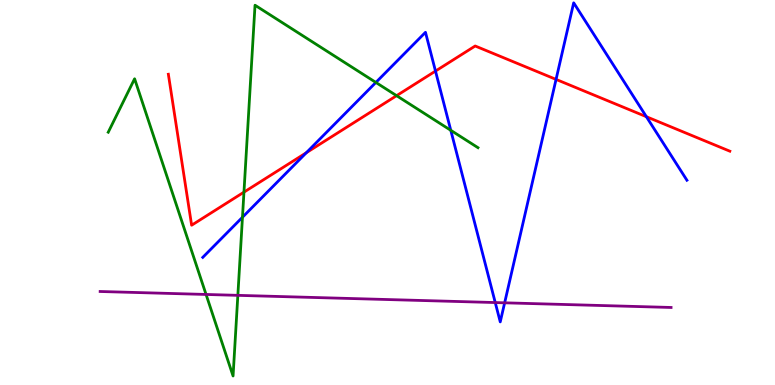[{'lines': ['blue', 'red'], 'intersections': [{'x': 3.95, 'y': 6.03}, {'x': 5.62, 'y': 8.15}, {'x': 7.17, 'y': 7.94}, {'x': 8.34, 'y': 6.97}]}, {'lines': ['green', 'red'], 'intersections': [{'x': 3.15, 'y': 5.01}, {'x': 5.12, 'y': 7.51}]}, {'lines': ['purple', 'red'], 'intersections': []}, {'lines': ['blue', 'green'], 'intersections': [{'x': 3.13, 'y': 4.36}, {'x': 4.85, 'y': 7.86}, {'x': 5.82, 'y': 6.62}]}, {'lines': ['blue', 'purple'], 'intersections': [{'x': 6.39, 'y': 2.14}, {'x': 6.51, 'y': 2.13}]}, {'lines': ['green', 'purple'], 'intersections': [{'x': 2.66, 'y': 2.35}, {'x': 3.07, 'y': 2.33}]}]